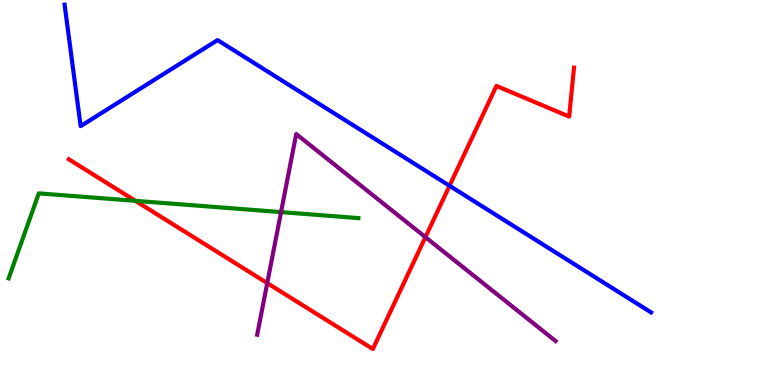[{'lines': ['blue', 'red'], 'intersections': [{'x': 5.8, 'y': 5.17}]}, {'lines': ['green', 'red'], 'intersections': [{'x': 1.75, 'y': 4.78}]}, {'lines': ['purple', 'red'], 'intersections': [{'x': 3.45, 'y': 2.65}, {'x': 5.49, 'y': 3.84}]}, {'lines': ['blue', 'green'], 'intersections': []}, {'lines': ['blue', 'purple'], 'intersections': []}, {'lines': ['green', 'purple'], 'intersections': [{'x': 3.63, 'y': 4.49}]}]